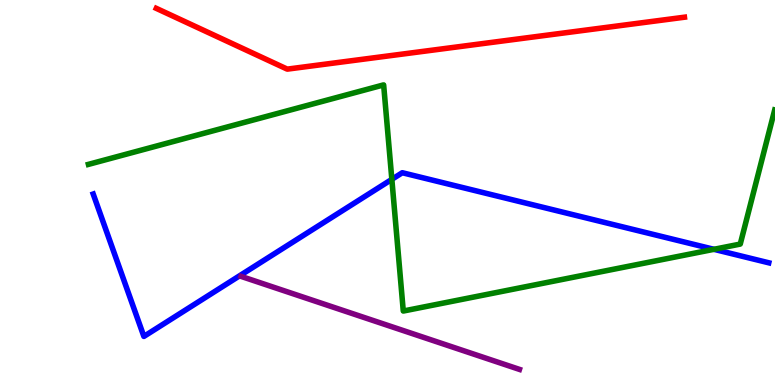[{'lines': ['blue', 'red'], 'intersections': []}, {'lines': ['green', 'red'], 'intersections': []}, {'lines': ['purple', 'red'], 'intersections': []}, {'lines': ['blue', 'green'], 'intersections': [{'x': 5.06, 'y': 5.34}, {'x': 9.21, 'y': 3.52}]}, {'lines': ['blue', 'purple'], 'intersections': []}, {'lines': ['green', 'purple'], 'intersections': []}]